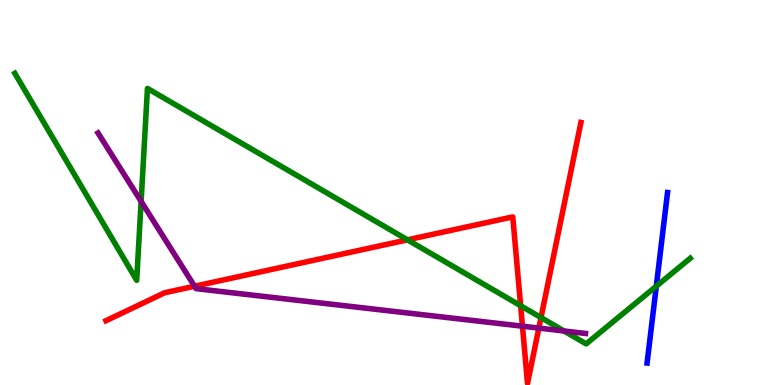[{'lines': ['blue', 'red'], 'intersections': []}, {'lines': ['green', 'red'], 'intersections': [{'x': 5.26, 'y': 3.77}, {'x': 6.72, 'y': 2.06}, {'x': 6.98, 'y': 1.75}]}, {'lines': ['purple', 'red'], 'intersections': [{'x': 2.51, 'y': 2.57}, {'x': 6.74, 'y': 1.53}, {'x': 6.95, 'y': 1.48}]}, {'lines': ['blue', 'green'], 'intersections': [{'x': 8.47, 'y': 2.57}]}, {'lines': ['blue', 'purple'], 'intersections': []}, {'lines': ['green', 'purple'], 'intersections': [{'x': 1.82, 'y': 4.77}, {'x': 7.28, 'y': 1.4}]}]